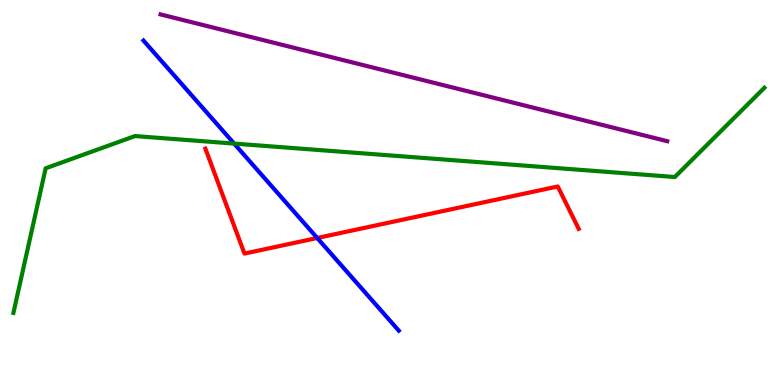[{'lines': ['blue', 'red'], 'intersections': [{'x': 4.09, 'y': 3.82}]}, {'lines': ['green', 'red'], 'intersections': []}, {'lines': ['purple', 'red'], 'intersections': []}, {'lines': ['blue', 'green'], 'intersections': [{'x': 3.02, 'y': 6.27}]}, {'lines': ['blue', 'purple'], 'intersections': []}, {'lines': ['green', 'purple'], 'intersections': []}]